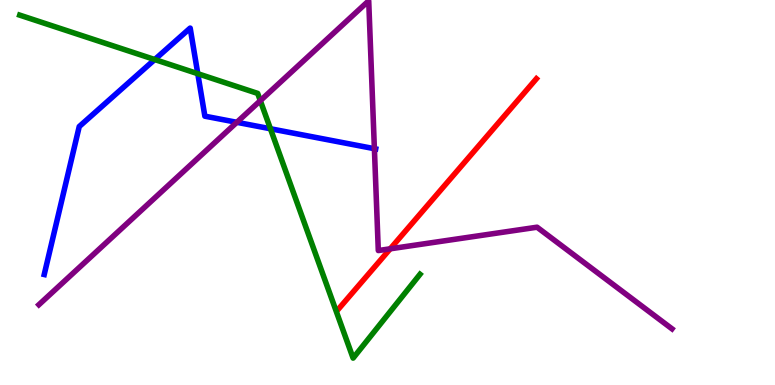[{'lines': ['blue', 'red'], 'intersections': []}, {'lines': ['green', 'red'], 'intersections': []}, {'lines': ['purple', 'red'], 'intersections': [{'x': 5.04, 'y': 3.54}]}, {'lines': ['blue', 'green'], 'intersections': [{'x': 2.0, 'y': 8.45}, {'x': 2.55, 'y': 8.09}, {'x': 3.49, 'y': 6.66}]}, {'lines': ['blue', 'purple'], 'intersections': [{'x': 3.06, 'y': 6.82}, {'x': 4.83, 'y': 6.14}]}, {'lines': ['green', 'purple'], 'intersections': [{'x': 3.36, 'y': 7.39}]}]